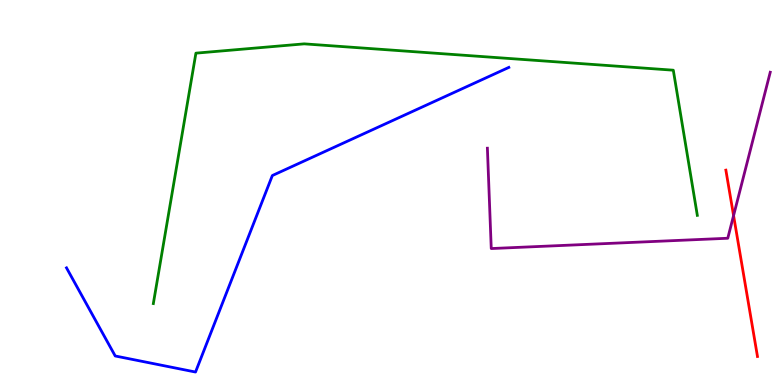[{'lines': ['blue', 'red'], 'intersections': []}, {'lines': ['green', 'red'], 'intersections': []}, {'lines': ['purple', 'red'], 'intersections': [{'x': 9.47, 'y': 4.4}]}, {'lines': ['blue', 'green'], 'intersections': []}, {'lines': ['blue', 'purple'], 'intersections': []}, {'lines': ['green', 'purple'], 'intersections': []}]